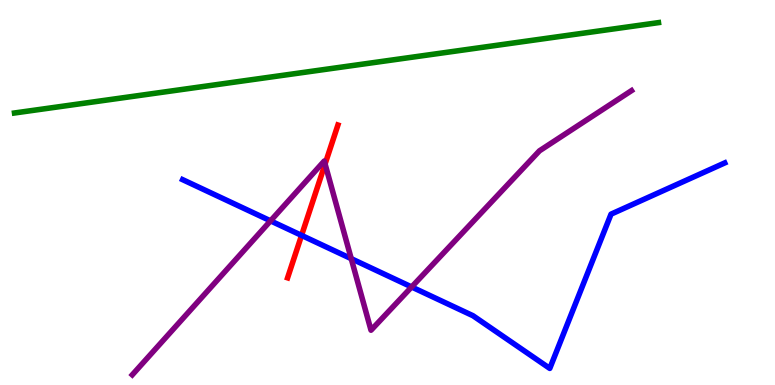[{'lines': ['blue', 'red'], 'intersections': [{'x': 3.89, 'y': 3.89}]}, {'lines': ['green', 'red'], 'intersections': []}, {'lines': ['purple', 'red'], 'intersections': [{'x': 4.19, 'y': 5.74}]}, {'lines': ['blue', 'green'], 'intersections': []}, {'lines': ['blue', 'purple'], 'intersections': [{'x': 3.49, 'y': 4.26}, {'x': 4.53, 'y': 3.28}, {'x': 5.31, 'y': 2.55}]}, {'lines': ['green', 'purple'], 'intersections': []}]